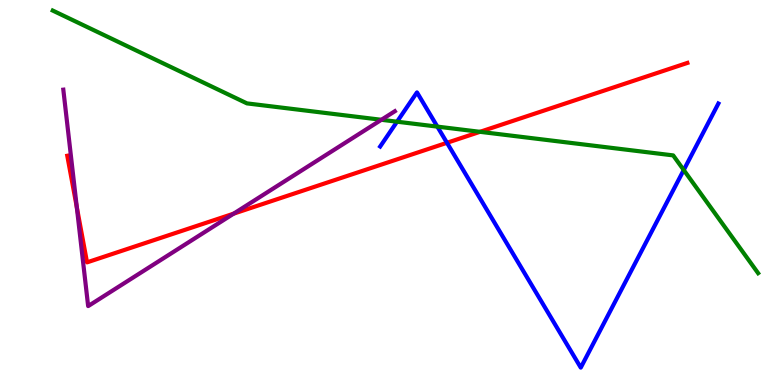[{'lines': ['blue', 'red'], 'intersections': [{'x': 5.77, 'y': 6.29}]}, {'lines': ['green', 'red'], 'intersections': [{'x': 6.19, 'y': 6.58}]}, {'lines': ['purple', 'red'], 'intersections': [{'x': 0.991, 'y': 4.62}, {'x': 3.01, 'y': 4.45}]}, {'lines': ['blue', 'green'], 'intersections': [{'x': 5.12, 'y': 6.84}, {'x': 5.64, 'y': 6.71}, {'x': 8.82, 'y': 5.58}]}, {'lines': ['blue', 'purple'], 'intersections': []}, {'lines': ['green', 'purple'], 'intersections': [{'x': 4.92, 'y': 6.89}]}]